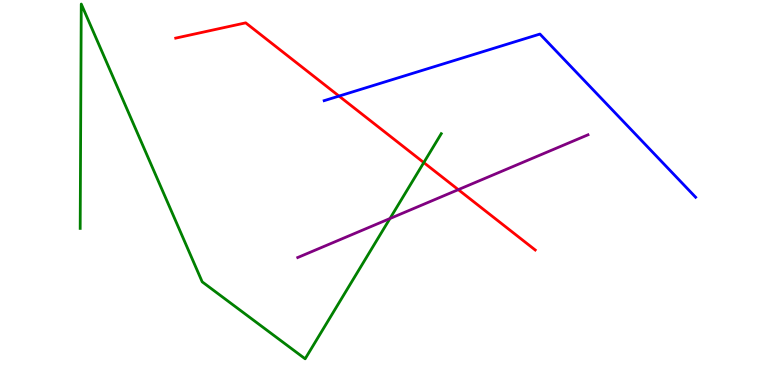[{'lines': ['blue', 'red'], 'intersections': [{'x': 4.37, 'y': 7.5}]}, {'lines': ['green', 'red'], 'intersections': [{'x': 5.47, 'y': 5.78}]}, {'lines': ['purple', 'red'], 'intersections': [{'x': 5.91, 'y': 5.07}]}, {'lines': ['blue', 'green'], 'intersections': []}, {'lines': ['blue', 'purple'], 'intersections': []}, {'lines': ['green', 'purple'], 'intersections': [{'x': 5.03, 'y': 4.32}]}]